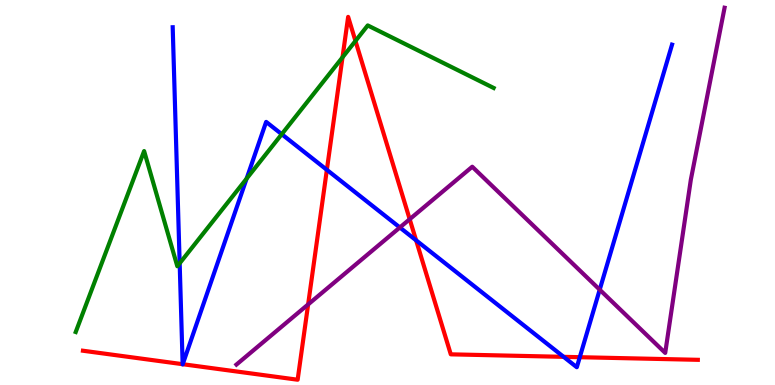[{'lines': ['blue', 'red'], 'intersections': [{'x': 2.36, 'y': 0.541}, {'x': 2.36, 'y': 0.54}, {'x': 4.22, 'y': 5.59}, {'x': 5.37, 'y': 3.76}, {'x': 7.27, 'y': 0.731}, {'x': 7.48, 'y': 0.722}]}, {'lines': ['green', 'red'], 'intersections': [{'x': 4.42, 'y': 8.51}, {'x': 4.59, 'y': 8.94}]}, {'lines': ['purple', 'red'], 'intersections': [{'x': 3.98, 'y': 2.09}, {'x': 5.29, 'y': 4.31}]}, {'lines': ['blue', 'green'], 'intersections': [{'x': 2.32, 'y': 3.16}, {'x': 3.18, 'y': 5.36}, {'x': 3.64, 'y': 6.51}]}, {'lines': ['blue', 'purple'], 'intersections': [{'x': 5.16, 'y': 4.09}, {'x': 7.74, 'y': 2.48}]}, {'lines': ['green', 'purple'], 'intersections': []}]